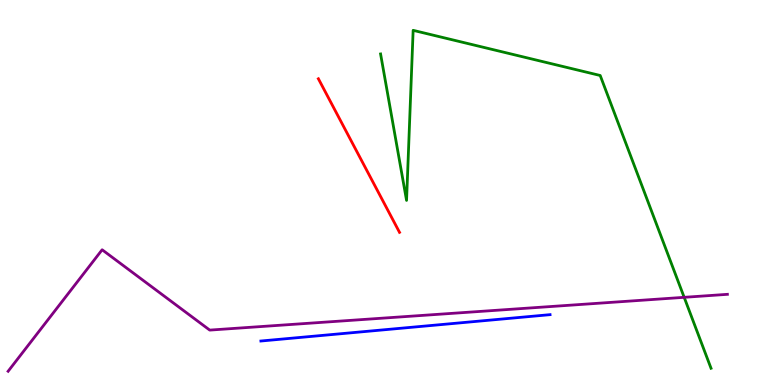[{'lines': ['blue', 'red'], 'intersections': []}, {'lines': ['green', 'red'], 'intersections': []}, {'lines': ['purple', 'red'], 'intersections': []}, {'lines': ['blue', 'green'], 'intersections': []}, {'lines': ['blue', 'purple'], 'intersections': []}, {'lines': ['green', 'purple'], 'intersections': [{'x': 8.83, 'y': 2.28}]}]